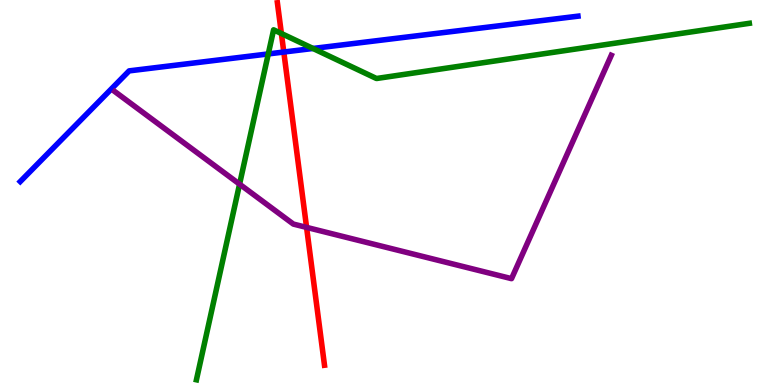[{'lines': ['blue', 'red'], 'intersections': [{'x': 3.66, 'y': 8.65}]}, {'lines': ['green', 'red'], 'intersections': [{'x': 3.63, 'y': 9.13}]}, {'lines': ['purple', 'red'], 'intersections': [{'x': 3.96, 'y': 4.09}]}, {'lines': ['blue', 'green'], 'intersections': [{'x': 3.46, 'y': 8.6}, {'x': 4.04, 'y': 8.74}]}, {'lines': ['blue', 'purple'], 'intersections': []}, {'lines': ['green', 'purple'], 'intersections': [{'x': 3.09, 'y': 5.22}]}]